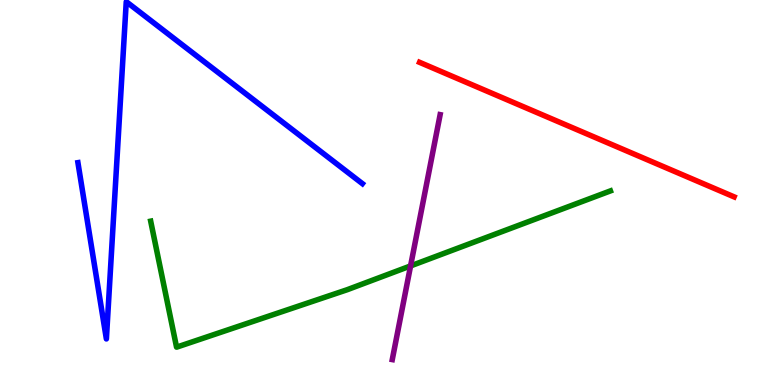[{'lines': ['blue', 'red'], 'intersections': []}, {'lines': ['green', 'red'], 'intersections': []}, {'lines': ['purple', 'red'], 'intersections': []}, {'lines': ['blue', 'green'], 'intersections': []}, {'lines': ['blue', 'purple'], 'intersections': []}, {'lines': ['green', 'purple'], 'intersections': [{'x': 5.3, 'y': 3.09}]}]